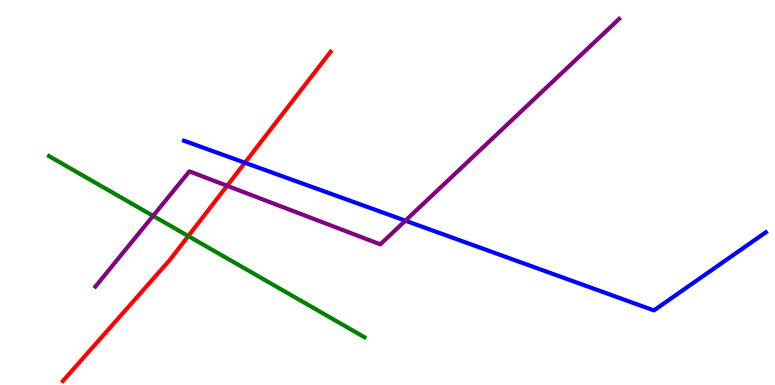[{'lines': ['blue', 'red'], 'intersections': [{'x': 3.16, 'y': 5.77}]}, {'lines': ['green', 'red'], 'intersections': [{'x': 2.43, 'y': 3.87}]}, {'lines': ['purple', 'red'], 'intersections': [{'x': 2.93, 'y': 5.17}]}, {'lines': ['blue', 'green'], 'intersections': []}, {'lines': ['blue', 'purple'], 'intersections': [{'x': 5.23, 'y': 4.27}]}, {'lines': ['green', 'purple'], 'intersections': [{'x': 1.98, 'y': 4.39}]}]